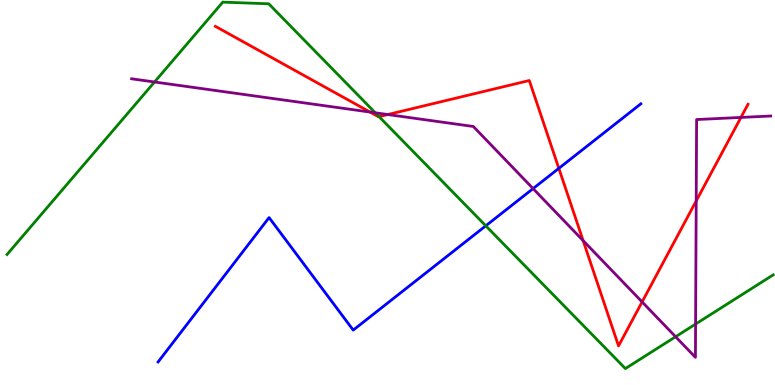[{'lines': ['blue', 'red'], 'intersections': [{'x': 7.21, 'y': 5.63}]}, {'lines': ['green', 'red'], 'intersections': [{'x': 4.89, 'y': 6.97}]}, {'lines': ['purple', 'red'], 'intersections': [{'x': 4.77, 'y': 7.09}, {'x': 5.0, 'y': 7.02}, {'x': 7.52, 'y': 3.75}, {'x': 8.29, 'y': 2.16}, {'x': 8.98, 'y': 4.78}, {'x': 9.56, 'y': 6.95}]}, {'lines': ['blue', 'green'], 'intersections': [{'x': 6.27, 'y': 4.13}]}, {'lines': ['blue', 'purple'], 'intersections': [{'x': 6.88, 'y': 5.1}]}, {'lines': ['green', 'purple'], 'intersections': [{'x': 1.99, 'y': 7.87}, {'x': 4.84, 'y': 7.07}, {'x': 8.72, 'y': 1.25}, {'x': 8.98, 'y': 1.58}]}]